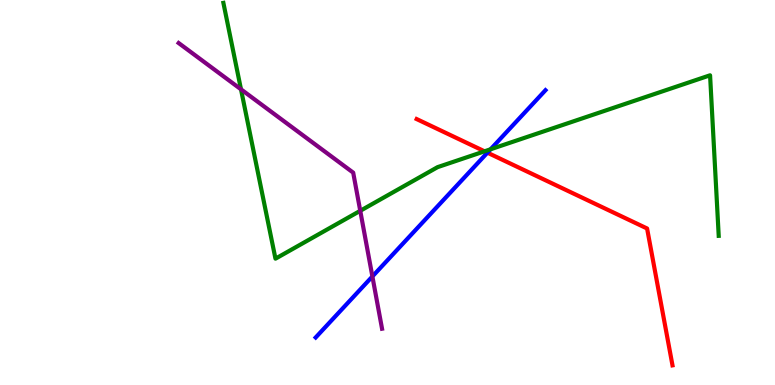[{'lines': ['blue', 'red'], 'intersections': [{'x': 6.29, 'y': 6.03}]}, {'lines': ['green', 'red'], 'intersections': [{'x': 6.25, 'y': 6.07}]}, {'lines': ['purple', 'red'], 'intersections': []}, {'lines': ['blue', 'green'], 'intersections': [{'x': 6.33, 'y': 6.12}]}, {'lines': ['blue', 'purple'], 'intersections': [{'x': 4.81, 'y': 2.82}]}, {'lines': ['green', 'purple'], 'intersections': [{'x': 3.11, 'y': 7.68}, {'x': 4.65, 'y': 4.52}]}]